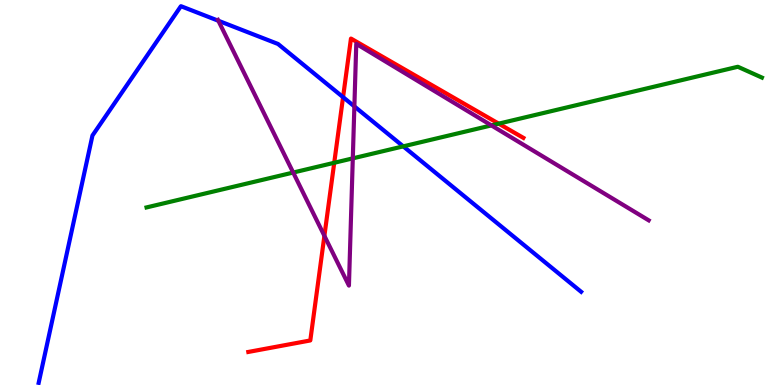[{'lines': ['blue', 'red'], 'intersections': [{'x': 4.43, 'y': 7.48}]}, {'lines': ['green', 'red'], 'intersections': [{'x': 4.31, 'y': 5.77}, {'x': 6.43, 'y': 6.79}]}, {'lines': ['purple', 'red'], 'intersections': [{'x': 4.19, 'y': 3.87}]}, {'lines': ['blue', 'green'], 'intersections': [{'x': 5.2, 'y': 6.2}]}, {'lines': ['blue', 'purple'], 'intersections': [{'x': 2.82, 'y': 9.46}, {'x': 4.57, 'y': 7.24}]}, {'lines': ['green', 'purple'], 'intersections': [{'x': 3.78, 'y': 5.52}, {'x': 4.55, 'y': 5.89}, {'x': 6.34, 'y': 6.74}]}]